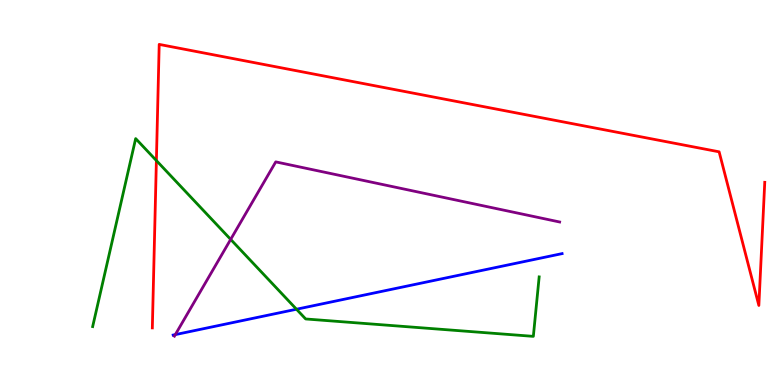[{'lines': ['blue', 'red'], 'intersections': []}, {'lines': ['green', 'red'], 'intersections': [{'x': 2.02, 'y': 5.83}]}, {'lines': ['purple', 'red'], 'intersections': []}, {'lines': ['blue', 'green'], 'intersections': [{'x': 3.83, 'y': 1.97}]}, {'lines': ['blue', 'purple'], 'intersections': [{'x': 2.26, 'y': 1.31}]}, {'lines': ['green', 'purple'], 'intersections': [{'x': 2.98, 'y': 3.78}]}]